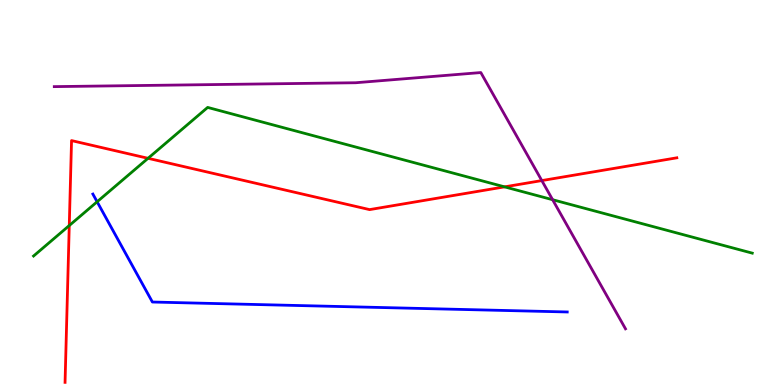[{'lines': ['blue', 'red'], 'intersections': []}, {'lines': ['green', 'red'], 'intersections': [{'x': 0.894, 'y': 4.14}, {'x': 1.91, 'y': 5.89}, {'x': 6.51, 'y': 5.15}]}, {'lines': ['purple', 'red'], 'intersections': [{'x': 6.99, 'y': 5.31}]}, {'lines': ['blue', 'green'], 'intersections': [{'x': 1.25, 'y': 4.76}]}, {'lines': ['blue', 'purple'], 'intersections': []}, {'lines': ['green', 'purple'], 'intersections': [{'x': 7.13, 'y': 4.81}]}]